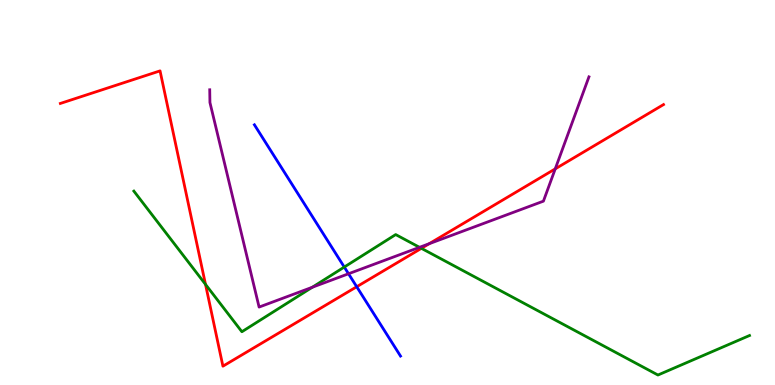[{'lines': ['blue', 'red'], 'intersections': [{'x': 4.6, 'y': 2.55}]}, {'lines': ['green', 'red'], 'intersections': [{'x': 2.65, 'y': 2.61}, {'x': 5.44, 'y': 3.55}]}, {'lines': ['purple', 'red'], 'intersections': [{'x': 5.54, 'y': 3.67}, {'x': 7.16, 'y': 5.61}]}, {'lines': ['blue', 'green'], 'intersections': [{'x': 4.44, 'y': 3.06}]}, {'lines': ['blue', 'purple'], 'intersections': [{'x': 4.5, 'y': 2.89}]}, {'lines': ['green', 'purple'], 'intersections': [{'x': 4.03, 'y': 2.54}, {'x': 5.41, 'y': 3.58}]}]